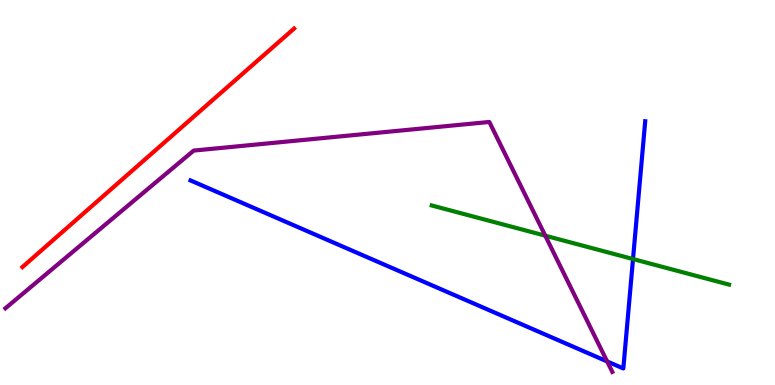[{'lines': ['blue', 'red'], 'intersections': []}, {'lines': ['green', 'red'], 'intersections': []}, {'lines': ['purple', 'red'], 'intersections': []}, {'lines': ['blue', 'green'], 'intersections': [{'x': 8.17, 'y': 3.27}]}, {'lines': ['blue', 'purple'], 'intersections': [{'x': 7.83, 'y': 0.612}]}, {'lines': ['green', 'purple'], 'intersections': [{'x': 7.04, 'y': 3.88}]}]